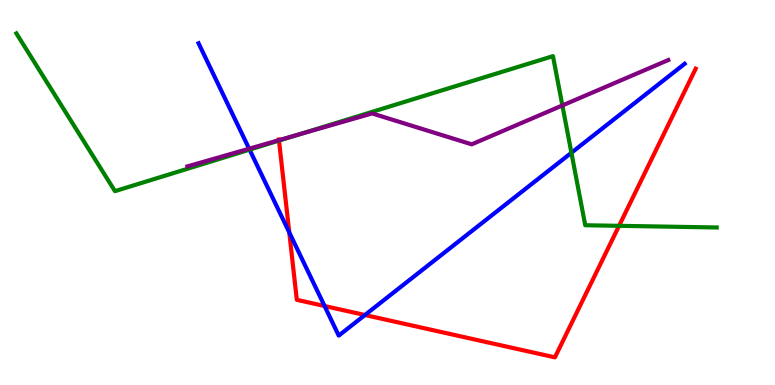[{'lines': ['blue', 'red'], 'intersections': [{'x': 3.73, 'y': 3.96}, {'x': 4.19, 'y': 2.05}, {'x': 4.71, 'y': 1.82}]}, {'lines': ['green', 'red'], 'intersections': [{'x': 3.6, 'y': 6.35}, {'x': 7.99, 'y': 4.13}]}, {'lines': ['purple', 'red'], 'intersections': [{'x': 3.6, 'y': 6.36}]}, {'lines': ['blue', 'green'], 'intersections': [{'x': 3.22, 'y': 6.11}, {'x': 7.37, 'y': 6.03}]}, {'lines': ['blue', 'purple'], 'intersections': [{'x': 3.21, 'y': 6.14}]}, {'lines': ['green', 'purple'], 'intersections': [{'x': 3.86, 'y': 6.51}, {'x': 7.26, 'y': 7.26}]}]